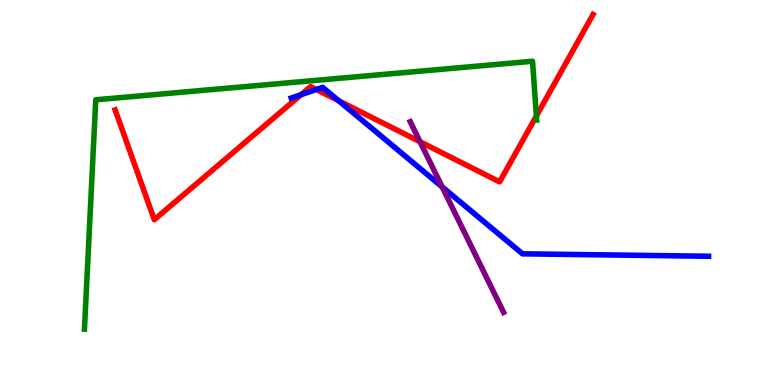[{'lines': ['blue', 'red'], 'intersections': [{'x': 3.88, 'y': 7.54}, {'x': 4.08, 'y': 7.68}, {'x': 4.37, 'y': 7.38}]}, {'lines': ['green', 'red'], 'intersections': [{'x': 6.92, 'y': 6.99}]}, {'lines': ['purple', 'red'], 'intersections': [{'x': 5.42, 'y': 6.32}]}, {'lines': ['blue', 'green'], 'intersections': []}, {'lines': ['blue', 'purple'], 'intersections': [{'x': 5.71, 'y': 5.15}]}, {'lines': ['green', 'purple'], 'intersections': []}]